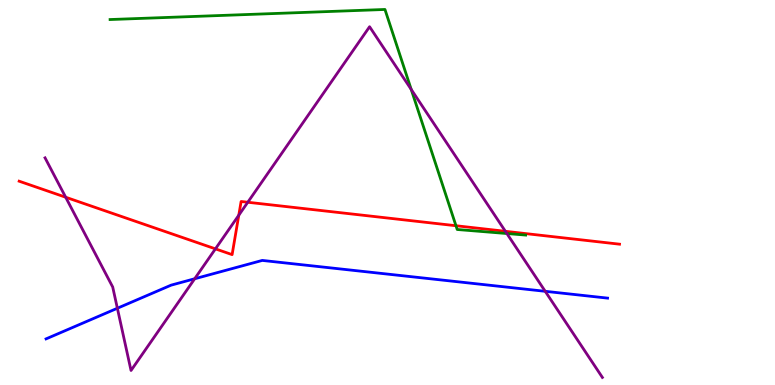[{'lines': ['blue', 'red'], 'intersections': []}, {'lines': ['green', 'red'], 'intersections': [{'x': 5.88, 'y': 4.14}]}, {'lines': ['purple', 'red'], 'intersections': [{'x': 0.847, 'y': 4.88}, {'x': 2.78, 'y': 3.54}, {'x': 3.08, 'y': 4.41}, {'x': 3.2, 'y': 4.75}, {'x': 6.52, 'y': 3.99}]}, {'lines': ['blue', 'green'], 'intersections': []}, {'lines': ['blue', 'purple'], 'intersections': [{'x': 1.51, 'y': 1.99}, {'x': 2.51, 'y': 2.76}, {'x': 7.04, 'y': 2.43}]}, {'lines': ['green', 'purple'], 'intersections': [{'x': 5.31, 'y': 7.68}, {'x': 6.54, 'y': 3.93}]}]